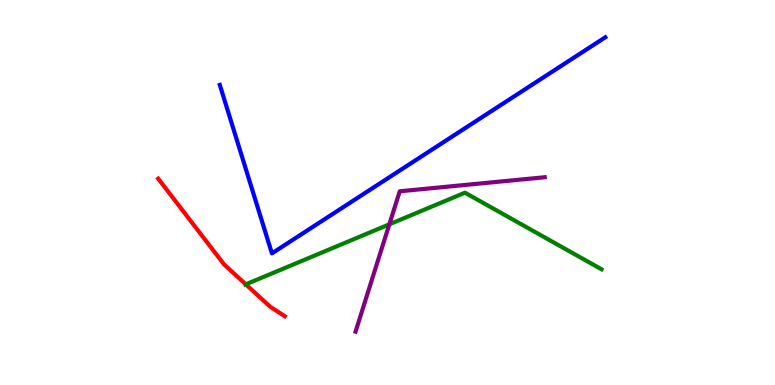[{'lines': ['blue', 'red'], 'intersections': []}, {'lines': ['green', 'red'], 'intersections': [{'x': 3.17, 'y': 2.61}]}, {'lines': ['purple', 'red'], 'intersections': []}, {'lines': ['blue', 'green'], 'intersections': []}, {'lines': ['blue', 'purple'], 'intersections': []}, {'lines': ['green', 'purple'], 'intersections': [{'x': 5.02, 'y': 4.17}]}]